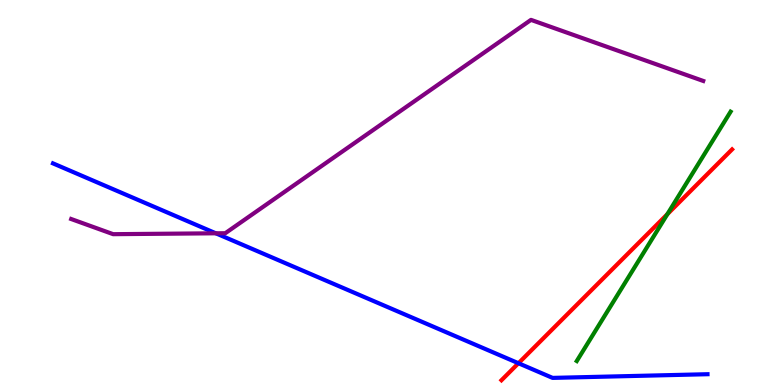[{'lines': ['blue', 'red'], 'intersections': [{'x': 6.69, 'y': 0.565}]}, {'lines': ['green', 'red'], 'intersections': [{'x': 8.61, 'y': 4.44}]}, {'lines': ['purple', 'red'], 'intersections': []}, {'lines': ['blue', 'green'], 'intersections': []}, {'lines': ['blue', 'purple'], 'intersections': [{'x': 2.78, 'y': 3.94}]}, {'lines': ['green', 'purple'], 'intersections': []}]